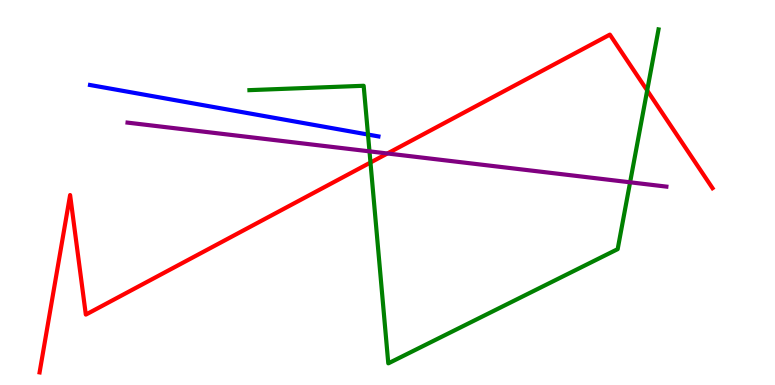[{'lines': ['blue', 'red'], 'intersections': []}, {'lines': ['green', 'red'], 'intersections': [{'x': 4.78, 'y': 5.78}, {'x': 8.35, 'y': 7.65}]}, {'lines': ['purple', 'red'], 'intersections': [{'x': 5.0, 'y': 6.01}]}, {'lines': ['blue', 'green'], 'intersections': [{'x': 4.75, 'y': 6.51}]}, {'lines': ['blue', 'purple'], 'intersections': []}, {'lines': ['green', 'purple'], 'intersections': [{'x': 4.77, 'y': 6.07}, {'x': 8.13, 'y': 5.26}]}]